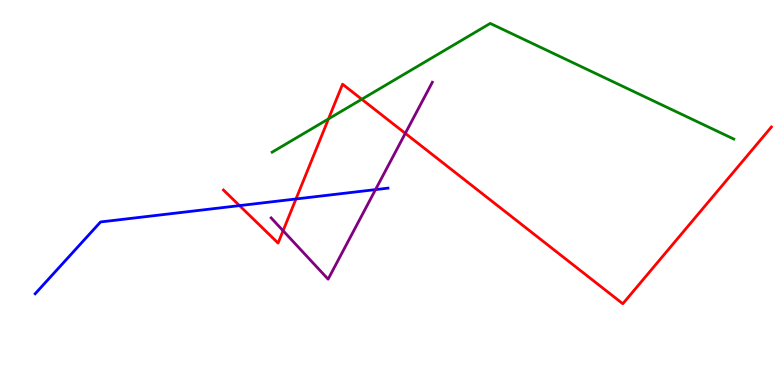[{'lines': ['blue', 'red'], 'intersections': [{'x': 3.09, 'y': 4.66}, {'x': 3.82, 'y': 4.83}]}, {'lines': ['green', 'red'], 'intersections': [{'x': 4.24, 'y': 6.91}, {'x': 4.67, 'y': 7.42}]}, {'lines': ['purple', 'red'], 'intersections': [{'x': 3.65, 'y': 4.01}, {'x': 5.23, 'y': 6.54}]}, {'lines': ['blue', 'green'], 'intersections': []}, {'lines': ['blue', 'purple'], 'intersections': [{'x': 4.85, 'y': 5.08}]}, {'lines': ['green', 'purple'], 'intersections': []}]